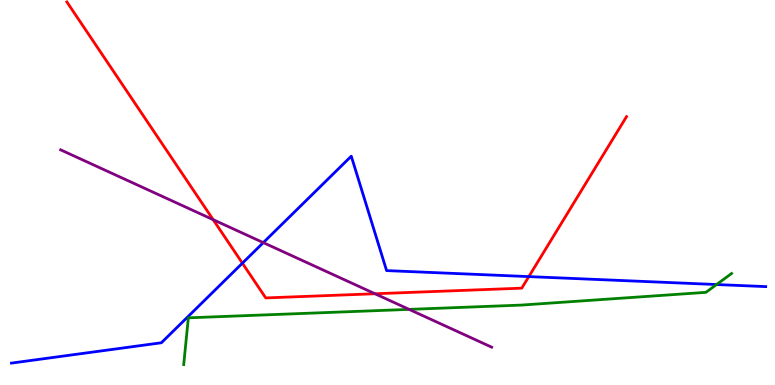[{'lines': ['blue', 'red'], 'intersections': [{'x': 3.13, 'y': 3.16}, {'x': 6.82, 'y': 2.82}]}, {'lines': ['green', 'red'], 'intersections': []}, {'lines': ['purple', 'red'], 'intersections': [{'x': 2.75, 'y': 4.29}, {'x': 4.84, 'y': 2.37}]}, {'lines': ['blue', 'green'], 'intersections': [{'x': 9.25, 'y': 2.61}]}, {'lines': ['blue', 'purple'], 'intersections': [{'x': 3.4, 'y': 3.7}]}, {'lines': ['green', 'purple'], 'intersections': [{'x': 5.28, 'y': 1.96}]}]